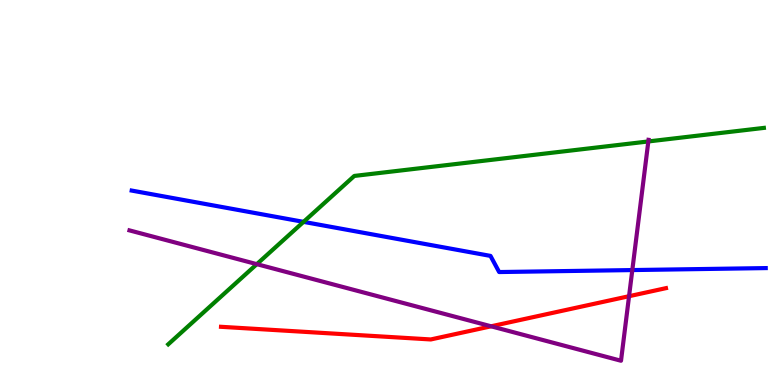[{'lines': ['blue', 'red'], 'intersections': []}, {'lines': ['green', 'red'], 'intersections': []}, {'lines': ['purple', 'red'], 'intersections': [{'x': 6.34, 'y': 1.52}, {'x': 8.12, 'y': 2.31}]}, {'lines': ['blue', 'green'], 'intersections': [{'x': 3.92, 'y': 4.24}]}, {'lines': ['blue', 'purple'], 'intersections': [{'x': 8.16, 'y': 2.99}]}, {'lines': ['green', 'purple'], 'intersections': [{'x': 3.31, 'y': 3.14}, {'x': 8.37, 'y': 6.33}]}]